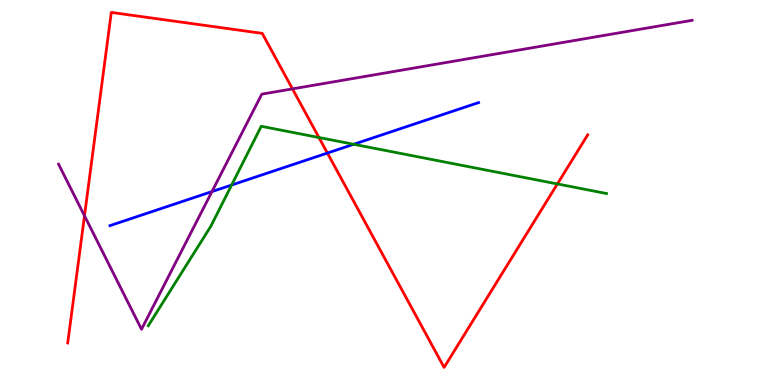[{'lines': ['blue', 'red'], 'intersections': [{'x': 4.22, 'y': 6.02}]}, {'lines': ['green', 'red'], 'intersections': [{'x': 4.12, 'y': 6.43}, {'x': 7.19, 'y': 5.22}]}, {'lines': ['purple', 'red'], 'intersections': [{'x': 1.09, 'y': 4.4}, {'x': 3.77, 'y': 7.69}]}, {'lines': ['blue', 'green'], 'intersections': [{'x': 2.99, 'y': 5.19}, {'x': 4.56, 'y': 6.25}]}, {'lines': ['blue', 'purple'], 'intersections': [{'x': 2.73, 'y': 5.02}]}, {'lines': ['green', 'purple'], 'intersections': []}]